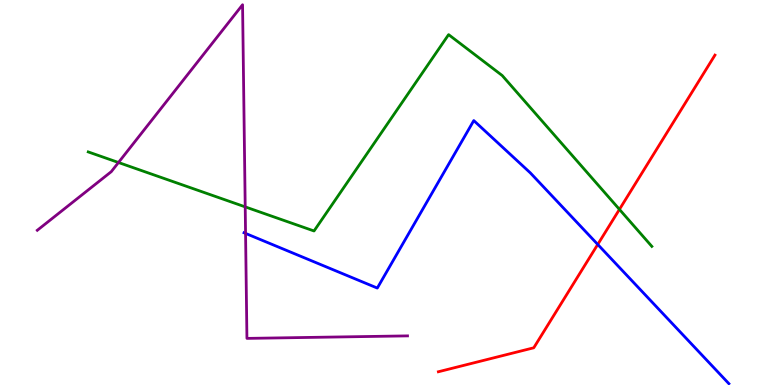[{'lines': ['blue', 'red'], 'intersections': [{'x': 7.71, 'y': 3.65}]}, {'lines': ['green', 'red'], 'intersections': [{'x': 7.99, 'y': 4.56}]}, {'lines': ['purple', 'red'], 'intersections': []}, {'lines': ['blue', 'green'], 'intersections': []}, {'lines': ['blue', 'purple'], 'intersections': [{'x': 3.17, 'y': 3.94}]}, {'lines': ['green', 'purple'], 'intersections': [{'x': 1.53, 'y': 5.78}, {'x': 3.16, 'y': 4.63}]}]